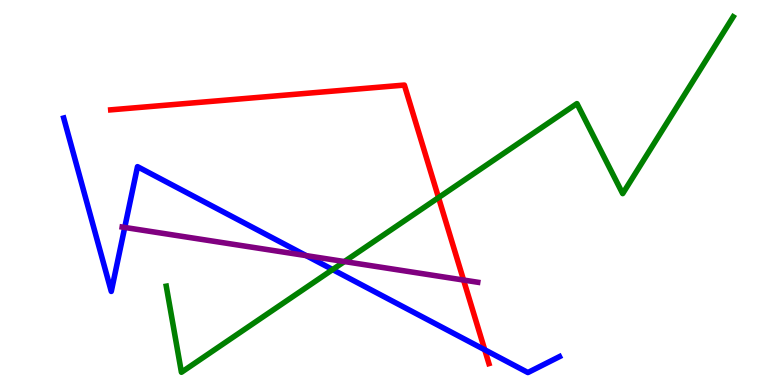[{'lines': ['blue', 'red'], 'intersections': [{'x': 6.25, 'y': 0.915}]}, {'lines': ['green', 'red'], 'intersections': [{'x': 5.66, 'y': 4.87}]}, {'lines': ['purple', 'red'], 'intersections': [{'x': 5.98, 'y': 2.73}]}, {'lines': ['blue', 'green'], 'intersections': [{'x': 4.29, 'y': 3.0}]}, {'lines': ['blue', 'purple'], 'intersections': [{'x': 1.61, 'y': 4.09}, {'x': 3.95, 'y': 3.36}]}, {'lines': ['green', 'purple'], 'intersections': [{'x': 4.44, 'y': 3.21}]}]